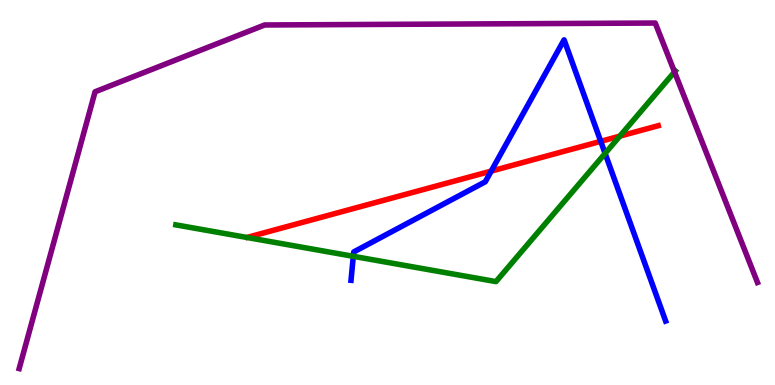[{'lines': ['blue', 'red'], 'intersections': [{'x': 6.34, 'y': 5.56}, {'x': 7.75, 'y': 6.33}]}, {'lines': ['green', 'red'], 'intersections': [{'x': 8.0, 'y': 6.46}]}, {'lines': ['purple', 'red'], 'intersections': []}, {'lines': ['blue', 'green'], 'intersections': [{'x': 4.56, 'y': 3.34}, {'x': 7.81, 'y': 6.02}]}, {'lines': ['blue', 'purple'], 'intersections': []}, {'lines': ['green', 'purple'], 'intersections': [{'x': 8.7, 'y': 8.13}]}]